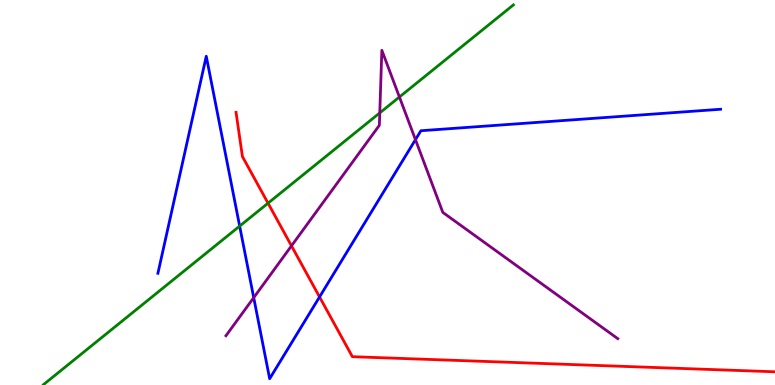[{'lines': ['blue', 'red'], 'intersections': [{'x': 4.12, 'y': 2.29}]}, {'lines': ['green', 'red'], 'intersections': [{'x': 3.46, 'y': 4.72}]}, {'lines': ['purple', 'red'], 'intersections': [{'x': 3.76, 'y': 3.61}]}, {'lines': ['blue', 'green'], 'intersections': [{'x': 3.09, 'y': 4.13}]}, {'lines': ['blue', 'purple'], 'intersections': [{'x': 3.27, 'y': 2.27}, {'x': 5.36, 'y': 6.37}]}, {'lines': ['green', 'purple'], 'intersections': [{'x': 4.9, 'y': 7.07}, {'x': 5.15, 'y': 7.48}]}]